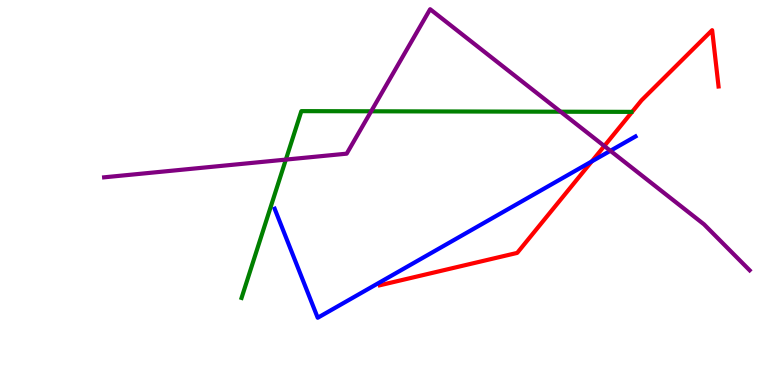[{'lines': ['blue', 'red'], 'intersections': [{'x': 7.64, 'y': 5.81}]}, {'lines': ['green', 'red'], 'intersections': []}, {'lines': ['purple', 'red'], 'intersections': [{'x': 7.8, 'y': 6.21}]}, {'lines': ['blue', 'green'], 'intersections': []}, {'lines': ['blue', 'purple'], 'intersections': [{'x': 7.88, 'y': 6.08}]}, {'lines': ['green', 'purple'], 'intersections': [{'x': 3.69, 'y': 5.85}, {'x': 4.79, 'y': 7.11}, {'x': 7.23, 'y': 7.1}]}]